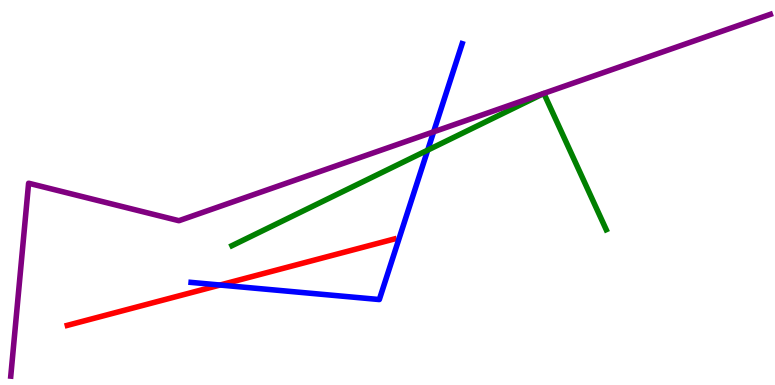[{'lines': ['blue', 'red'], 'intersections': [{'x': 2.84, 'y': 2.6}]}, {'lines': ['green', 'red'], 'intersections': []}, {'lines': ['purple', 'red'], 'intersections': []}, {'lines': ['blue', 'green'], 'intersections': [{'x': 5.52, 'y': 6.1}]}, {'lines': ['blue', 'purple'], 'intersections': [{'x': 5.6, 'y': 6.58}]}, {'lines': ['green', 'purple'], 'intersections': []}]